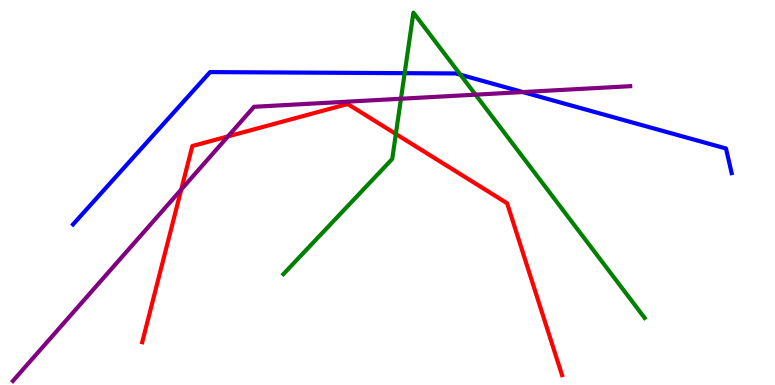[{'lines': ['blue', 'red'], 'intersections': []}, {'lines': ['green', 'red'], 'intersections': [{'x': 5.11, 'y': 6.52}]}, {'lines': ['purple', 'red'], 'intersections': [{'x': 2.34, 'y': 5.08}, {'x': 2.94, 'y': 6.46}]}, {'lines': ['blue', 'green'], 'intersections': [{'x': 5.22, 'y': 8.1}, {'x': 5.94, 'y': 8.06}]}, {'lines': ['blue', 'purple'], 'intersections': [{'x': 6.75, 'y': 7.61}]}, {'lines': ['green', 'purple'], 'intersections': [{'x': 5.17, 'y': 7.44}, {'x': 6.14, 'y': 7.54}]}]